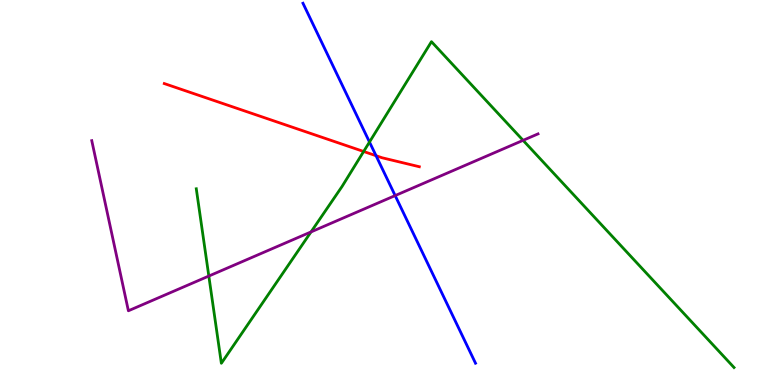[{'lines': ['blue', 'red'], 'intersections': [{'x': 4.85, 'y': 5.96}]}, {'lines': ['green', 'red'], 'intersections': [{'x': 4.69, 'y': 6.07}]}, {'lines': ['purple', 'red'], 'intersections': []}, {'lines': ['blue', 'green'], 'intersections': [{'x': 4.77, 'y': 6.31}]}, {'lines': ['blue', 'purple'], 'intersections': [{'x': 5.1, 'y': 4.92}]}, {'lines': ['green', 'purple'], 'intersections': [{'x': 2.69, 'y': 2.83}, {'x': 4.01, 'y': 3.98}, {'x': 6.75, 'y': 6.35}]}]